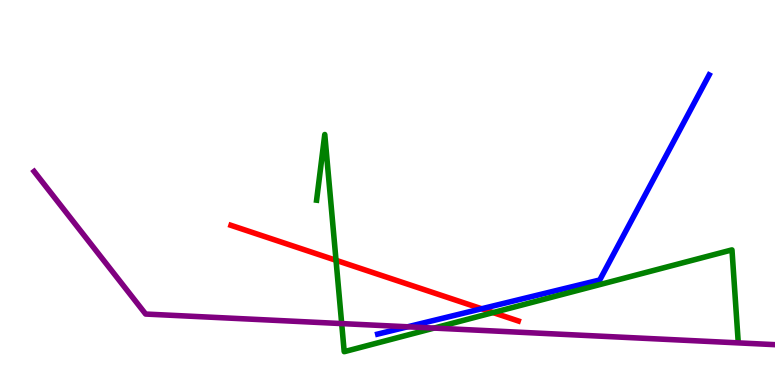[{'lines': ['blue', 'red'], 'intersections': [{'x': 6.21, 'y': 1.98}]}, {'lines': ['green', 'red'], 'intersections': [{'x': 4.34, 'y': 3.24}, {'x': 6.36, 'y': 1.88}]}, {'lines': ['purple', 'red'], 'intersections': []}, {'lines': ['blue', 'green'], 'intersections': []}, {'lines': ['blue', 'purple'], 'intersections': [{'x': 5.26, 'y': 1.51}]}, {'lines': ['green', 'purple'], 'intersections': [{'x': 4.41, 'y': 1.6}, {'x': 5.6, 'y': 1.48}]}]